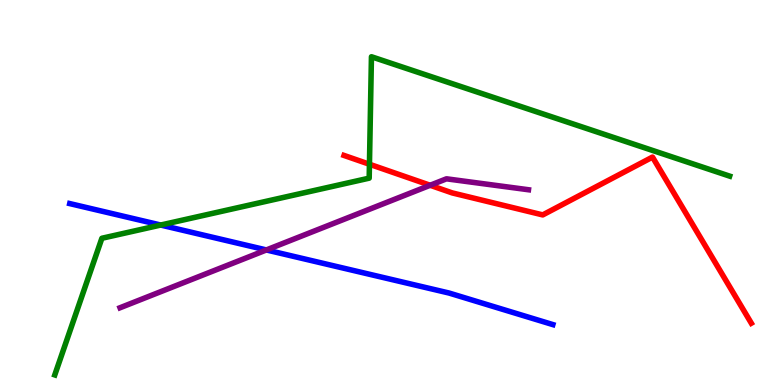[{'lines': ['blue', 'red'], 'intersections': []}, {'lines': ['green', 'red'], 'intersections': [{'x': 4.77, 'y': 5.73}]}, {'lines': ['purple', 'red'], 'intersections': [{'x': 5.55, 'y': 5.19}]}, {'lines': ['blue', 'green'], 'intersections': [{'x': 2.07, 'y': 4.15}]}, {'lines': ['blue', 'purple'], 'intersections': [{'x': 3.44, 'y': 3.51}]}, {'lines': ['green', 'purple'], 'intersections': []}]